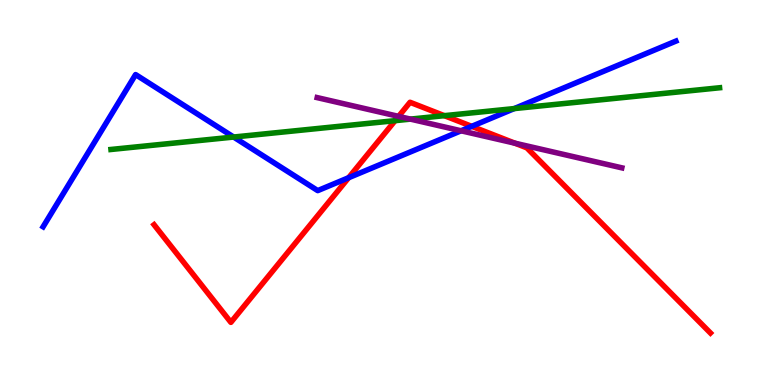[{'lines': ['blue', 'red'], 'intersections': [{'x': 4.5, 'y': 5.38}, {'x': 6.09, 'y': 6.72}]}, {'lines': ['green', 'red'], 'intersections': [{'x': 5.1, 'y': 6.87}, {'x': 5.73, 'y': 7.0}]}, {'lines': ['purple', 'red'], 'intersections': [{'x': 5.14, 'y': 6.98}, {'x': 6.64, 'y': 6.28}]}, {'lines': ['blue', 'green'], 'intersections': [{'x': 3.01, 'y': 6.44}, {'x': 6.64, 'y': 7.18}]}, {'lines': ['blue', 'purple'], 'intersections': [{'x': 5.95, 'y': 6.6}]}, {'lines': ['green', 'purple'], 'intersections': [{'x': 5.3, 'y': 6.91}]}]